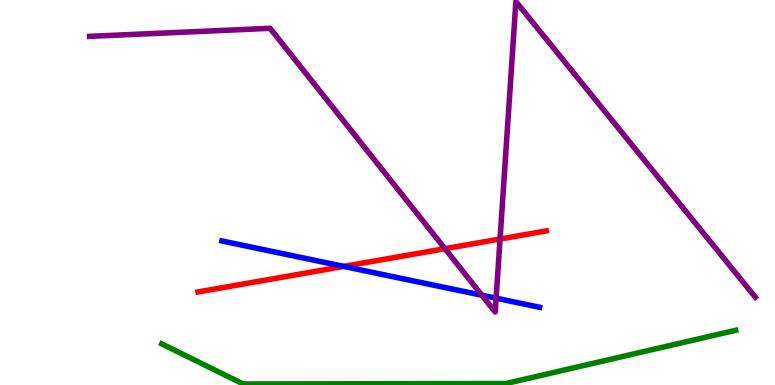[{'lines': ['blue', 'red'], 'intersections': [{'x': 4.44, 'y': 3.08}]}, {'lines': ['green', 'red'], 'intersections': []}, {'lines': ['purple', 'red'], 'intersections': [{'x': 5.74, 'y': 3.54}, {'x': 6.45, 'y': 3.79}]}, {'lines': ['blue', 'green'], 'intersections': []}, {'lines': ['blue', 'purple'], 'intersections': [{'x': 6.22, 'y': 2.33}, {'x': 6.4, 'y': 2.25}]}, {'lines': ['green', 'purple'], 'intersections': []}]